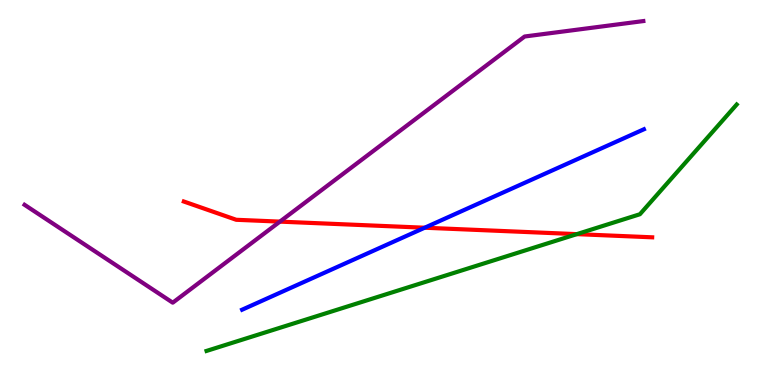[{'lines': ['blue', 'red'], 'intersections': [{'x': 5.48, 'y': 4.09}]}, {'lines': ['green', 'red'], 'intersections': [{'x': 7.44, 'y': 3.92}]}, {'lines': ['purple', 'red'], 'intersections': [{'x': 3.61, 'y': 4.24}]}, {'lines': ['blue', 'green'], 'intersections': []}, {'lines': ['blue', 'purple'], 'intersections': []}, {'lines': ['green', 'purple'], 'intersections': []}]